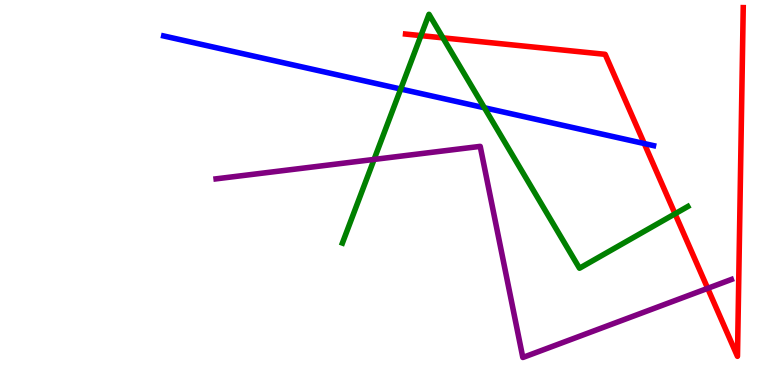[{'lines': ['blue', 'red'], 'intersections': [{'x': 8.31, 'y': 6.27}]}, {'lines': ['green', 'red'], 'intersections': [{'x': 5.43, 'y': 9.07}, {'x': 5.72, 'y': 9.02}, {'x': 8.71, 'y': 4.45}]}, {'lines': ['purple', 'red'], 'intersections': [{'x': 9.13, 'y': 2.51}]}, {'lines': ['blue', 'green'], 'intersections': [{'x': 5.17, 'y': 7.69}, {'x': 6.25, 'y': 7.2}]}, {'lines': ['blue', 'purple'], 'intersections': []}, {'lines': ['green', 'purple'], 'intersections': [{'x': 4.83, 'y': 5.86}]}]